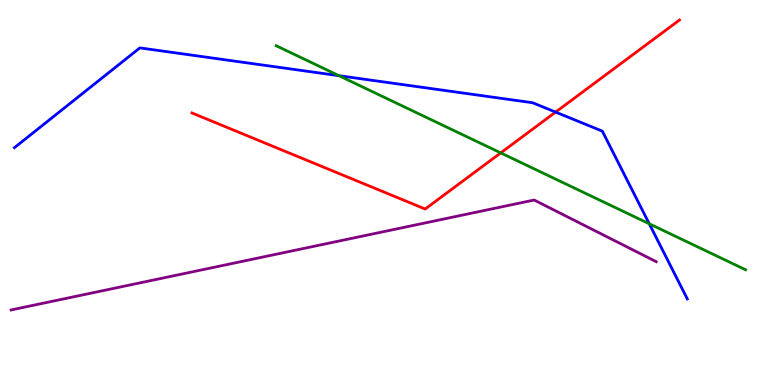[{'lines': ['blue', 'red'], 'intersections': [{'x': 7.17, 'y': 7.09}]}, {'lines': ['green', 'red'], 'intersections': [{'x': 6.46, 'y': 6.03}]}, {'lines': ['purple', 'red'], 'intersections': []}, {'lines': ['blue', 'green'], 'intersections': [{'x': 4.37, 'y': 8.03}, {'x': 8.38, 'y': 4.19}]}, {'lines': ['blue', 'purple'], 'intersections': []}, {'lines': ['green', 'purple'], 'intersections': []}]